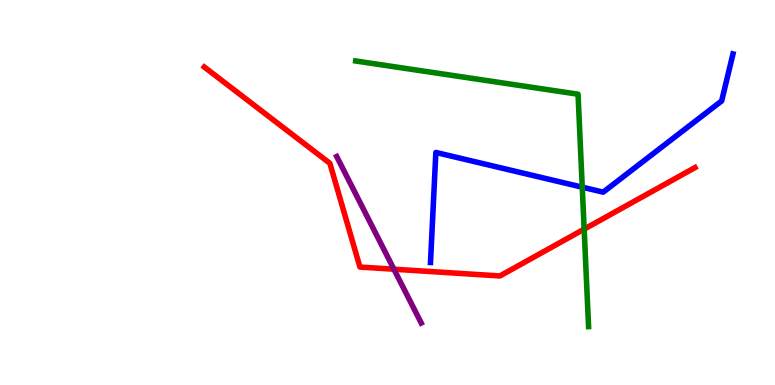[{'lines': ['blue', 'red'], 'intersections': []}, {'lines': ['green', 'red'], 'intersections': [{'x': 7.54, 'y': 4.05}]}, {'lines': ['purple', 'red'], 'intersections': [{'x': 5.08, 'y': 3.01}]}, {'lines': ['blue', 'green'], 'intersections': [{'x': 7.51, 'y': 5.14}]}, {'lines': ['blue', 'purple'], 'intersections': []}, {'lines': ['green', 'purple'], 'intersections': []}]